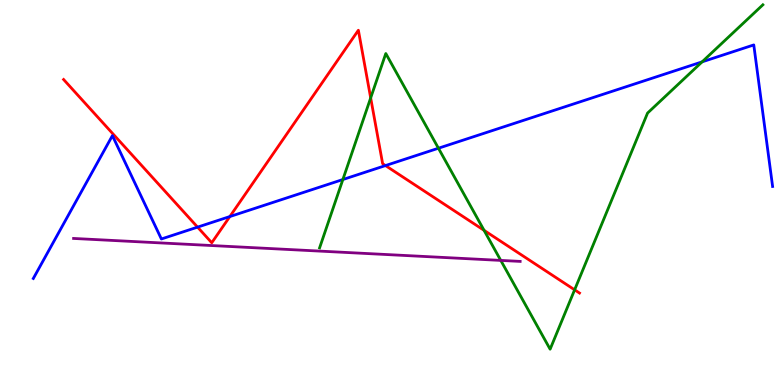[{'lines': ['blue', 'red'], 'intersections': [{'x': 2.55, 'y': 4.1}, {'x': 2.97, 'y': 4.38}, {'x': 4.97, 'y': 5.7}]}, {'lines': ['green', 'red'], 'intersections': [{'x': 4.78, 'y': 7.46}, {'x': 6.25, 'y': 4.02}, {'x': 7.41, 'y': 2.47}]}, {'lines': ['purple', 'red'], 'intersections': []}, {'lines': ['blue', 'green'], 'intersections': [{'x': 4.42, 'y': 5.34}, {'x': 5.66, 'y': 6.15}, {'x': 9.06, 'y': 8.39}]}, {'lines': ['blue', 'purple'], 'intersections': []}, {'lines': ['green', 'purple'], 'intersections': [{'x': 6.46, 'y': 3.24}]}]